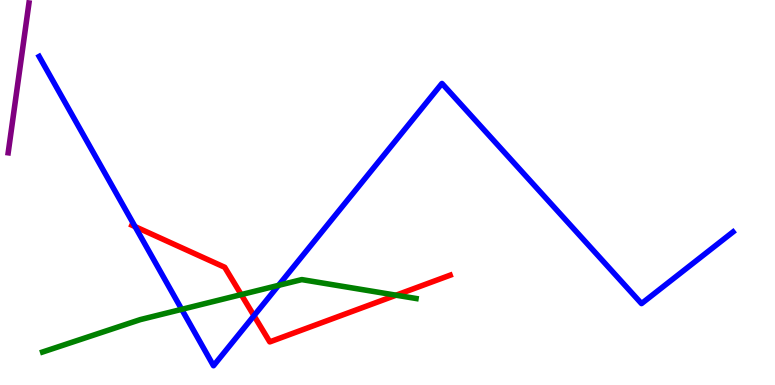[{'lines': ['blue', 'red'], 'intersections': [{'x': 1.74, 'y': 4.11}, {'x': 3.28, 'y': 1.8}]}, {'lines': ['green', 'red'], 'intersections': [{'x': 3.11, 'y': 2.35}, {'x': 5.11, 'y': 2.33}]}, {'lines': ['purple', 'red'], 'intersections': []}, {'lines': ['blue', 'green'], 'intersections': [{'x': 2.34, 'y': 1.97}, {'x': 3.59, 'y': 2.59}]}, {'lines': ['blue', 'purple'], 'intersections': []}, {'lines': ['green', 'purple'], 'intersections': []}]